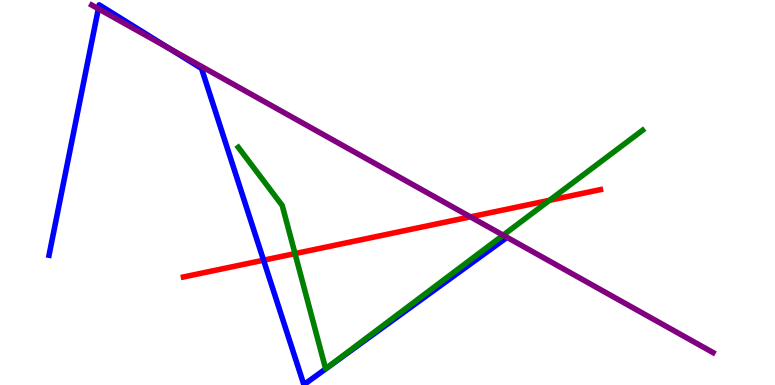[{'lines': ['blue', 'red'], 'intersections': [{'x': 3.4, 'y': 3.24}]}, {'lines': ['green', 'red'], 'intersections': [{'x': 3.81, 'y': 3.41}, {'x': 7.09, 'y': 4.8}]}, {'lines': ['purple', 'red'], 'intersections': [{'x': 6.07, 'y': 4.37}]}, {'lines': ['blue', 'green'], 'intersections': []}, {'lines': ['blue', 'purple'], 'intersections': [{'x': 1.27, 'y': 9.77}, {'x': 2.18, 'y': 8.74}]}, {'lines': ['green', 'purple'], 'intersections': [{'x': 6.49, 'y': 3.89}]}]